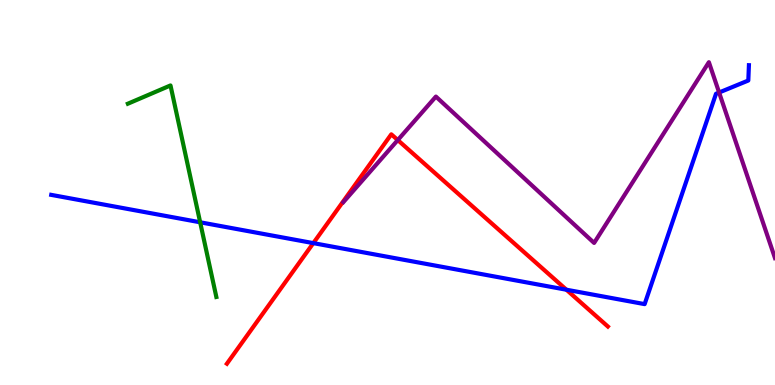[{'lines': ['blue', 'red'], 'intersections': [{'x': 4.04, 'y': 3.69}, {'x': 7.31, 'y': 2.47}]}, {'lines': ['green', 'red'], 'intersections': []}, {'lines': ['purple', 'red'], 'intersections': [{'x': 5.13, 'y': 6.36}]}, {'lines': ['blue', 'green'], 'intersections': [{'x': 2.58, 'y': 4.23}]}, {'lines': ['blue', 'purple'], 'intersections': [{'x': 9.28, 'y': 7.6}]}, {'lines': ['green', 'purple'], 'intersections': []}]